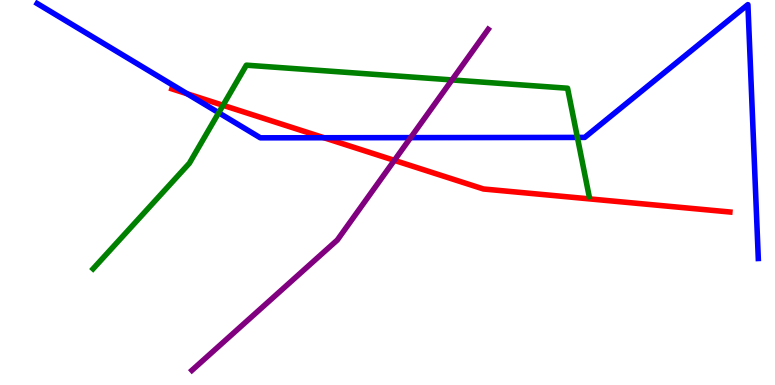[{'lines': ['blue', 'red'], 'intersections': [{'x': 2.41, 'y': 7.56}, {'x': 4.18, 'y': 6.42}]}, {'lines': ['green', 'red'], 'intersections': [{'x': 2.88, 'y': 7.26}]}, {'lines': ['purple', 'red'], 'intersections': [{'x': 5.09, 'y': 5.83}]}, {'lines': ['blue', 'green'], 'intersections': [{'x': 2.82, 'y': 7.07}, {'x': 7.45, 'y': 6.43}]}, {'lines': ['blue', 'purple'], 'intersections': [{'x': 5.3, 'y': 6.43}]}, {'lines': ['green', 'purple'], 'intersections': [{'x': 5.83, 'y': 7.92}]}]